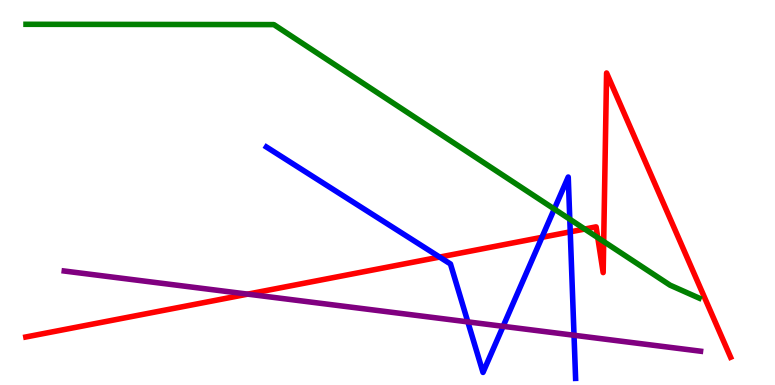[{'lines': ['blue', 'red'], 'intersections': [{'x': 5.67, 'y': 3.32}, {'x': 6.99, 'y': 3.84}, {'x': 7.36, 'y': 3.98}]}, {'lines': ['green', 'red'], 'intersections': [{'x': 7.54, 'y': 4.05}, {'x': 7.71, 'y': 3.83}, {'x': 7.79, 'y': 3.73}]}, {'lines': ['purple', 'red'], 'intersections': [{'x': 3.2, 'y': 2.36}]}, {'lines': ['blue', 'green'], 'intersections': [{'x': 7.15, 'y': 4.57}, {'x': 7.35, 'y': 4.31}]}, {'lines': ['blue', 'purple'], 'intersections': [{'x': 6.04, 'y': 1.64}, {'x': 6.49, 'y': 1.52}, {'x': 7.41, 'y': 1.29}]}, {'lines': ['green', 'purple'], 'intersections': []}]